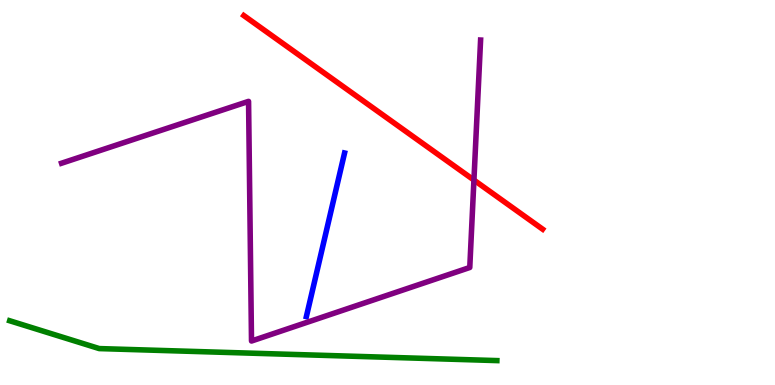[{'lines': ['blue', 'red'], 'intersections': []}, {'lines': ['green', 'red'], 'intersections': []}, {'lines': ['purple', 'red'], 'intersections': [{'x': 6.12, 'y': 5.32}]}, {'lines': ['blue', 'green'], 'intersections': []}, {'lines': ['blue', 'purple'], 'intersections': []}, {'lines': ['green', 'purple'], 'intersections': []}]